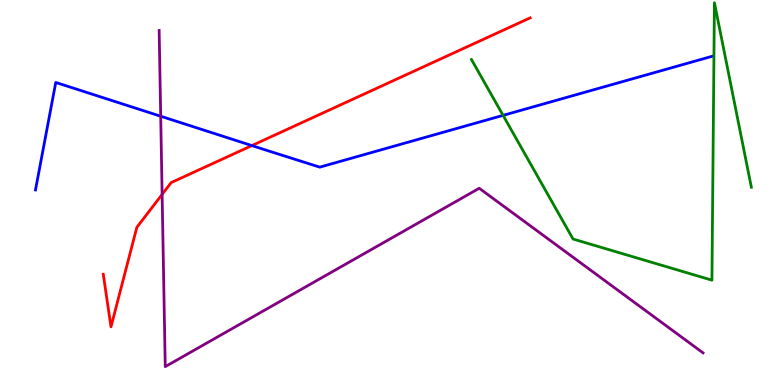[{'lines': ['blue', 'red'], 'intersections': [{'x': 3.25, 'y': 6.22}]}, {'lines': ['green', 'red'], 'intersections': []}, {'lines': ['purple', 'red'], 'intersections': [{'x': 2.09, 'y': 4.95}]}, {'lines': ['blue', 'green'], 'intersections': [{'x': 6.49, 'y': 7.0}]}, {'lines': ['blue', 'purple'], 'intersections': [{'x': 2.07, 'y': 6.98}]}, {'lines': ['green', 'purple'], 'intersections': []}]